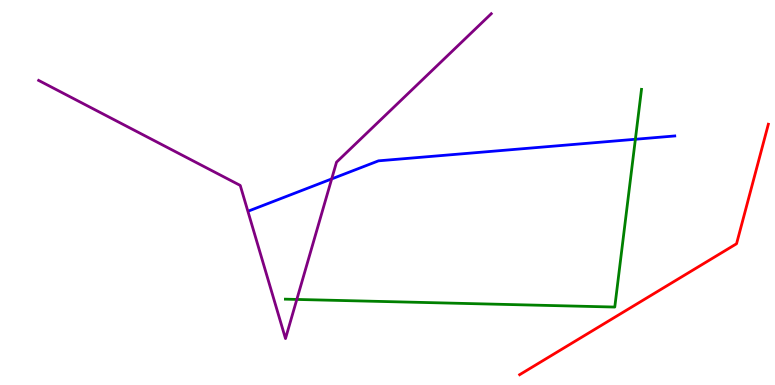[{'lines': ['blue', 'red'], 'intersections': []}, {'lines': ['green', 'red'], 'intersections': []}, {'lines': ['purple', 'red'], 'intersections': []}, {'lines': ['blue', 'green'], 'intersections': [{'x': 8.2, 'y': 6.38}]}, {'lines': ['blue', 'purple'], 'intersections': [{'x': 4.28, 'y': 5.35}]}, {'lines': ['green', 'purple'], 'intersections': [{'x': 3.83, 'y': 2.22}]}]